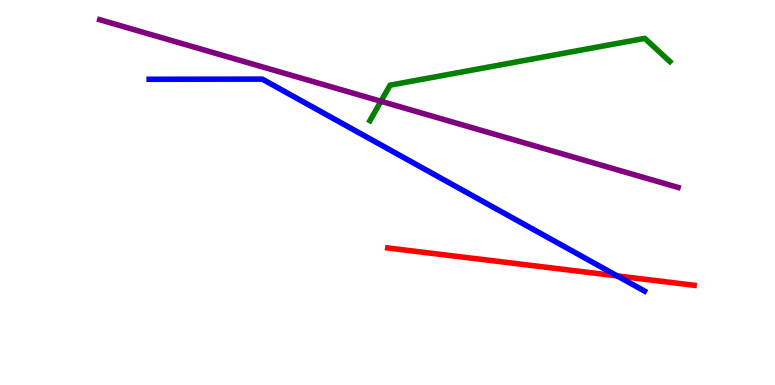[{'lines': ['blue', 'red'], 'intersections': [{'x': 7.96, 'y': 2.83}]}, {'lines': ['green', 'red'], 'intersections': []}, {'lines': ['purple', 'red'], 'intersections': []}, {'lines': ['blue', 'green'], 'intersections': []}, {'lines': ['blue', 'purple'], 'intersections': []}, {'lines': ['green', 'purple'], 'intersections': [{'x': 4.92, 'y': 7.37}]}]